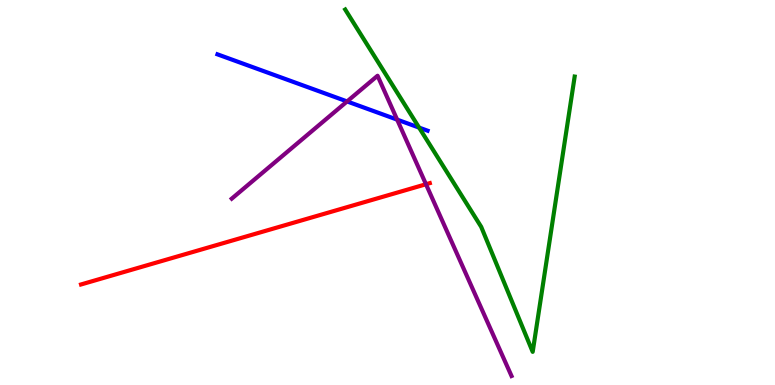[{'lines': ['blue', 'red'], 'intersections': []}, {'lines': ['green', 'red'], 'intersections': []}, {'lines': ['purple', 'red'], 'intersections': [{'x': 5.5, 'y': 5.21}]}, {'lines': ['blue', 'green'], 'intersections': [{'x': 5.41, 'y': 6.69}]}, {'lines': ['blue', 'purple'], 'intersections': [{'x': 4.48, 'y': 7.37}, {'x': 5.12, 'y': 6.89}]}, {'lines': ['green', 'purple'], 'intersections': []}]